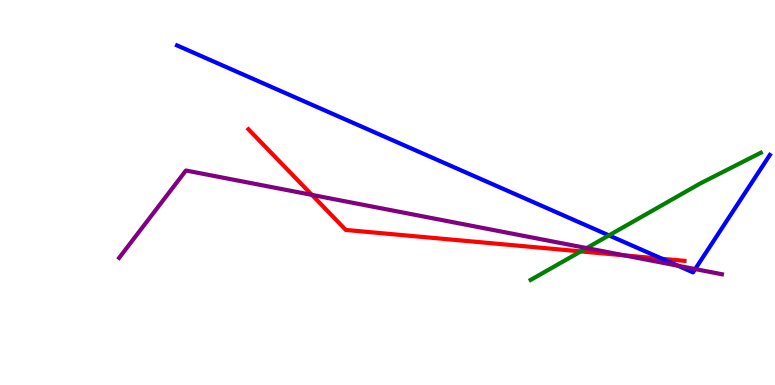[{'lines': ['blue', 'red'], 'intersections': [{'x': 8.55, 'y': 3.28}]}, {'lines': ['green', 'red'], 'intersections': [{'x': 7.49, 'y': 3.47}]}, {'lines': ['purple', 'red'], 'intersections': [{'x': 4.02, 'y': 4.94}, {'x': 8.06, 'y': 3.37}]}, {'lines': ['blue', 'green'], 'intersections': [{'x': 7.86, 'y': 3.89}]}, {'lines': ['blue', 'purple'], 'intersections': [{'x': 8.75, 'y': 3.1}, {'x': 8.97, 'y': 3.01}]}, {'lines': ['green', 'purple'], 'intersections': [{'x': 7.57, 'y': 3.56}]}]